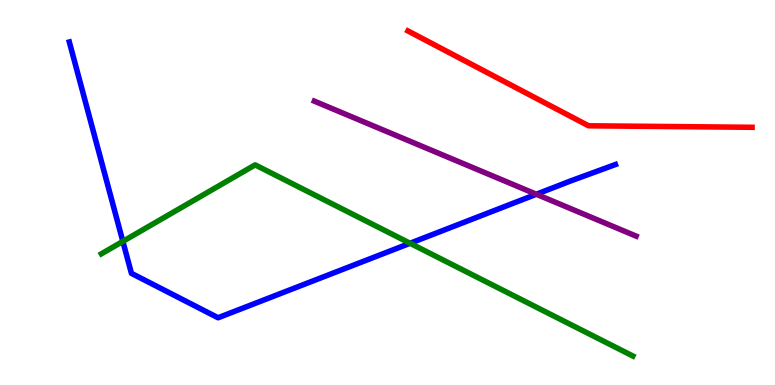[{'lines': ['blue', 'red'], 'intersections': []}, {'lines': ['green', 'red'], 'intersections': []}, {'lines': ['purple', 'red'], 'intersections': []}, {'lines': ['blue', 'green'], 'intersections': [{'x': 1.59, 'y': 3.73}, {'x': 5.29, 'y': 3.68}]}, {'lines': ['blue', 'purple'], 'intersections': [{'x': 6.92, 'y': 4.95}]}, {'lines': ['green', 'purple'], 'intersections': []}]